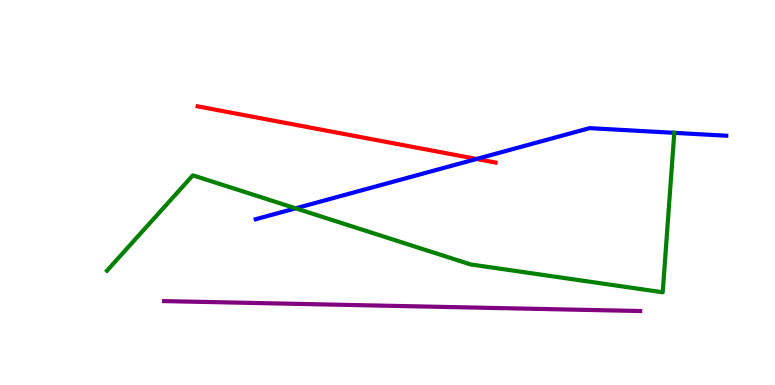[{'lines': ['blue', 'red'], 'intersections': [{'x': 6.15, 'y': 5.87}]}, {'lines': ['green', 'red'], 'intersections': []}, {'lines': ['purple', 'red'], 'intersections': []}, {'lines': ['blue', 'green'], 'intersections': [{'x': 3.82, 'y': 4.59}, {'x': 8.7, 'y': 6.55}]}, {'lines': ['blue', 'purple'], 'intersections': []}, {'lines': ['green', 'purple'], 'intersections': []}]